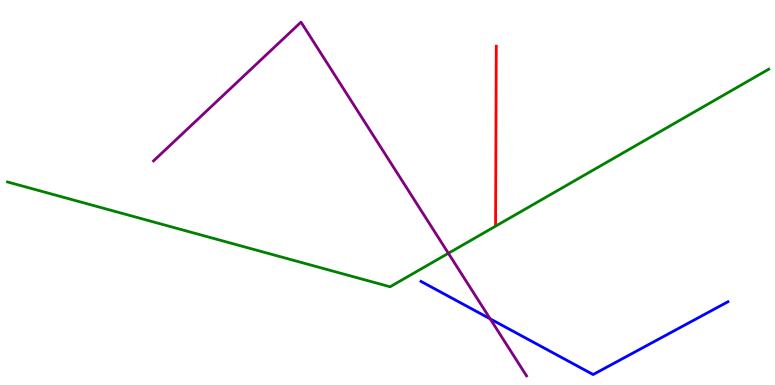[{'lines': ['blue', 'red'], 'intersections': []}, {'lines': ['green', 'red'], 'intersections': []}, {'lines': ['purple', 'red'], 'intersections': []}, {'lines': ['blue', 'green'], 'intersections': []}, {'lines': ['blue', 'purple'], 'intersections': [{'x': 6.32, 'y': 1.72}]}, {'lines': ['green', 'purple'], 'intersections': [{'x': 5.79, 'y': 3.42}]}]